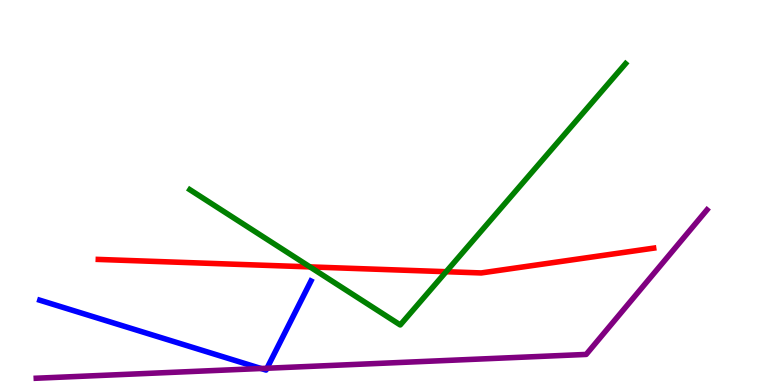[{'lines': ['blue', 'red'], 'intersections': []}, {'lines': ['green', 'red'], 'intersections': [{'x': 4.0, 'y': 3.07}, {'x': 5.76, 'y': 2.94}]}, {'lines': ['purple', 'red'], 'intersections': []}, {'lines': ['blue', 'green'], 'intersections': []}, {'lines': ['blue', 'purple'], 'intersections': [{'x': 3.37, 'y': 0.429}, {'x': 3.44, 'y': 0.435}]}, {'lines': ['green', 'purple'], 'intersections': []}]